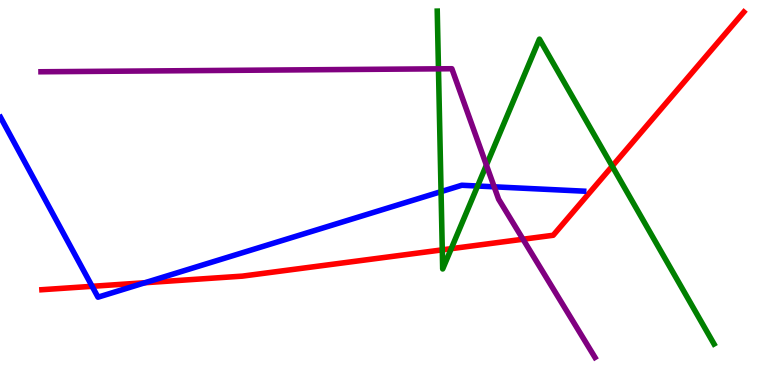[{'lines': ['blue', 'red'], 'intersections': [{'x': 1.19, 'y': 2.56}, {'x': 1.87, 'y': 2.66}]}, {'lines': ['green', 'red'], 'intersections': [{'x': 5.71, 'y': 3.51}, {'x': 5.82, 'y': 3.54}, {'x': 7.9, 'y': 5.68}]}, {'lines': ['purple', 'red'], 'intersections': [{'x': 6.75, 'y': 3.79}]}, {'lines': ['blue', 'green'], 'intersections': [{'x': 5.69, 'y': 5.02}, {'x': 6.16, 'y': 5.17}]}, {'lines': ['blue', 'purple'], 'intersections': [{'x': 6.38, 'y': 5.15}]}, {'lines': ['green', 'purple'], 'intersections': [{'x': 5.66, 'y': 8.21}, {'x': 6.28, 'y': 5.71}]}]